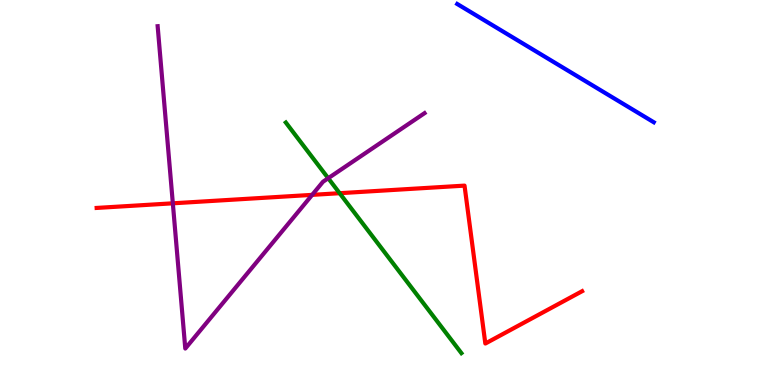[{'lines': ['blue', 'red'], 'intersections': []}, {'lines': ['green', 'red'], 'intersections': [{'x': 4.38, 'y': 4.98}]}, {'lines': ['purple', 'red'], 'intersections': [{'x': 2.23, 'y': 4.72}, {'x': 4.03, 'y': 4.94}]}, {'lines': ['blue', 'green'], 'intersections': []}, {'lines': ['blue', 'purple'], 'intersections': []}, {'lines': ['green', 'purple'], 'intersections': [{'x': 4.24, 'y': 5.37}]}]